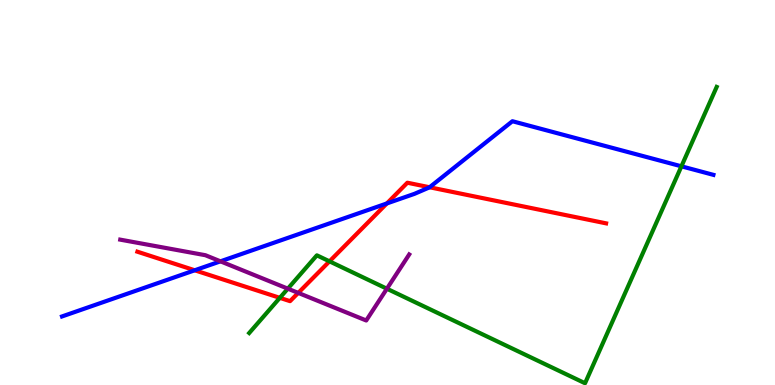[{'lines': ['blue', 'red'], 'intersections': [{'x': 2.51, 'y': 2.98}, {'x': 4.99, 'y': 4.72}, {'x': 5.54, 'y': 5.14}]}, {'lines': ['green', 'red'], 'intersections': [{'x': 3.61, 'y': 2.26}, {'x': 4.25, 'y': 3.21}]}, {'lines': ['purple', 'red'], 'intersections': [{'x': 3.85, 'y': 2.39}]}, {'lines': ['blue', 'green'], 'intersections': [{'x': 8.79, 'y': 5.68}]}, {'lines': ['blue', 'purple'], 'intersections': [{'x': 2.84, 'y': 3.21}]}, {'lines': ['green', 'purple'], 'intersections': [{'x': 3.71, 'y': 2.5}, {'x': 4.99, 'y': 2.5}]}]